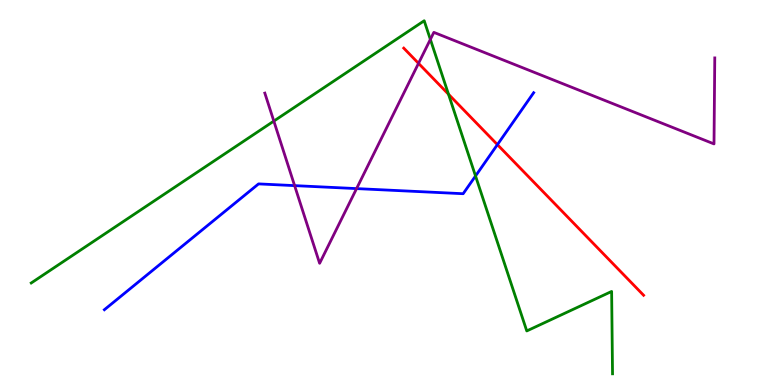[{'lines': ['blue', 'red'], 'intersections': [{'x': 6.42, 'y': 6.24}]}, {'lines': ['green', 'red'], 'intersections': [{'x': 5.79, 'y': 7.55}]}, {'lines': ['purple', 'red'], 'intersections': [{'x': 5.4, 'y': 8.35}]}, {'lines': ['blue', 'green'], 'intersections': [{'x': 6.14, 'y': 5.43}]}, {'lines': ['blue', 'purple'], 'intersections': [{'x': 3.8, 'y': 5.18}, {'x': 4.6, 'y': 5.1}]}, {'lines': ['green', 'purple'], 'intersections': [{'x': 3.53, 'y': 6.85}, {'x': 5.55, 'y': 8.98}]}]